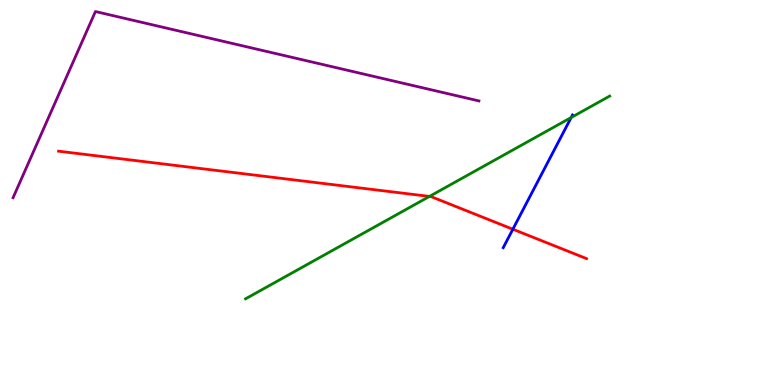[{'lines': ['blue', 'red'], 'intersections': [{'x': 6.62, 'y': 4.05}]}, {'lines': ['green', 'red'], 'intersections': [{'x': 5.54, 'y': 4.9}]}, {'lines': ['purple', 'red'], 'intersections': []}, {'lines': ['blue', 'green'], 'intersections': [{'x': 7.37, 'y': 6.95}]}, {'lines': ['blue', 'purple'], 'intersections': []}, {'lines': ['green', 'purple'], 'intersections': []}]